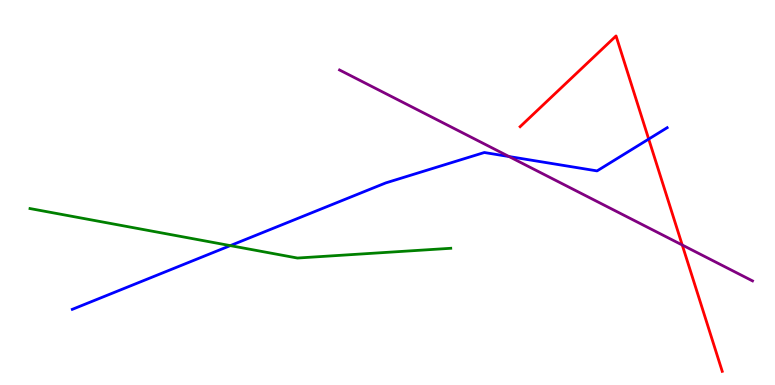[{'lines': ['blue', 'red'], 'intersections': [{'x': 8.37, 'y': 6.39}]}, {'lines': ['green', 'red'], 'intersections': []}, {'lines': ['purple', 'red'], 'intersections': [{'x': 8.8, 'y': 3.64}]}, {'lines': ['blue', 'green'], 'intersections': [{'x': 2.97, 'y': 3.62}]}, {'lines': ['blue', 'purple'], 'intersections': [{'x': 6.57, 'y': 5.93}]}, {'lines': ['green', 'purple'], 'intersections': []}]